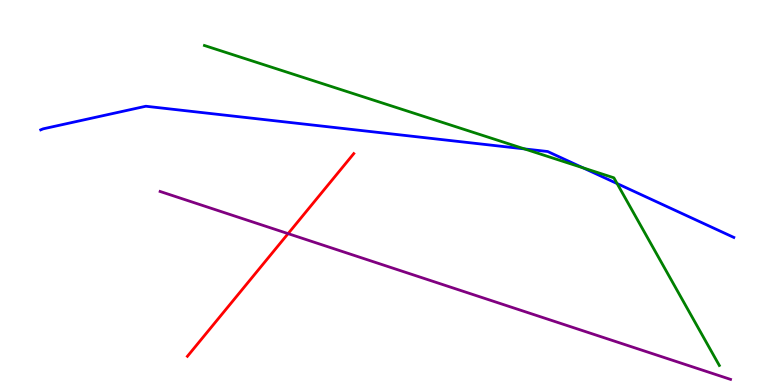[{'lines': ['blue', 'red'], 'intersections': []}, {'lines': ['green', 'red'], 'intersections': []}, {'lines': ['purple', 'red'], 'intersections': [{'x': 3.72, 'y': 3.93}]}, {'lines': ['blue', 'green'], 'intersections': [{'x': 6.77, 'y': 6.13}, {'x': 7.52, 'y': 5.64}, {'x': 7.96, 'y': 5.23}]}, {'lines': ['blue', 'purple'], 'intersections': []}, {'lines': ['green', 'purple'], 'intersections': []}]